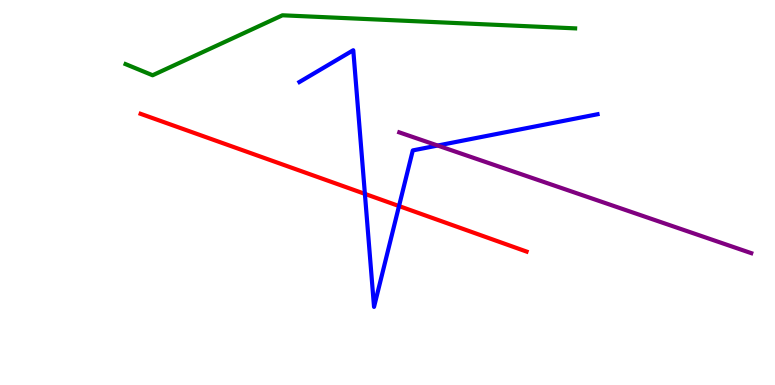[{'lines': ['blue', 'red'], 'intersections': [{'x': 4.71, 'y': 4.96}, {'x': 5.15, 'y': 4.65}]}, {'lines': ['green', 'red'], 'intersections': []}, {'lines': ['purple', 'red'], 'intersections': []}, {'lines': ['blue', 'green'], 'intersections': []}, {'lines': ['blue', 'purple'], 'intersections': [{'x': 5.65, 'y': 6.22}]}, {'lines': ['green', 'purple'], 'intersections': []}]